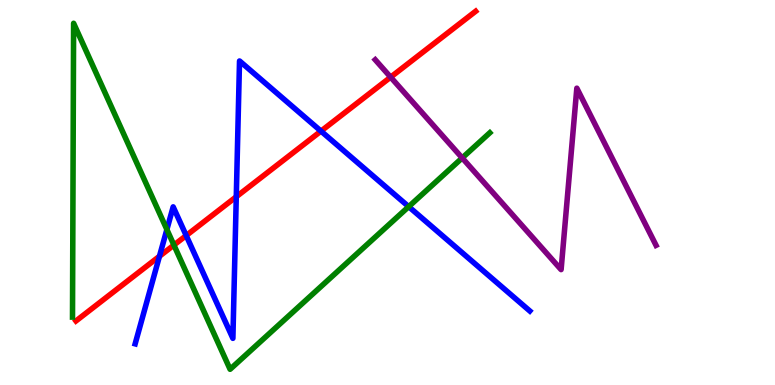[{'lines': ['blue', 'red'], 'intersections': [{'x': 2.06, 'y': 3.34}, {'x': 2.4, 'y': 3.88}, {'x': 3.05, 'y': 4.89}, {'x': 4.14, 'y': 6.59}]}, {'lines': ['green', 'red'], 'intersections': [{'x': 2.24, 'y': 3.63}]}, {'lines': ['purple', 'red'], 'intersections': [{'x': 5.04, 'y': 8.0}]}, {'lines': ['blue', 'green'], 'intersections': [{'x': 2.15, 'y': 4.04}, {'x': 5.27, 'y': 4.63}]}, {'lines': ['blue', 'purple'], 'intersections': []}, {'lines': ['green', 'purple'], 'intersections': [{'x': 5.96, 'y': 5.9}]}]